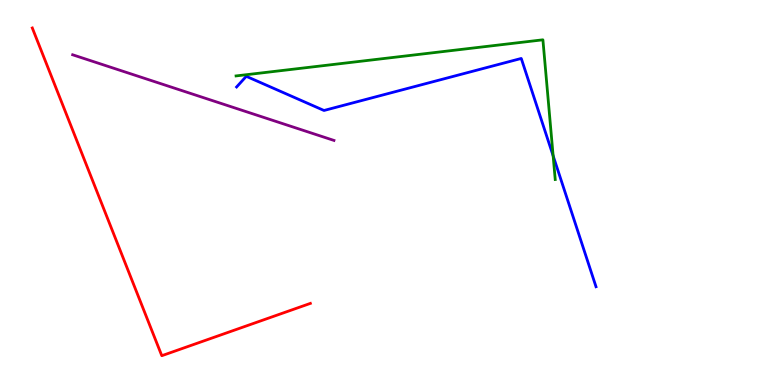[{'lines': ['blue', 'red'], 'intersections': []}, {'lines': ['green', 'red'], 'intersections': []}, {'lines': ['purple', 'red'], 'intersections': []}, {'lines': ['blue', 'green'], 'intersections': [{'x': 7.14, 'y': 5.95}]}, {'lines': ['blue', 'purple'], 'intersections': []}, {'lines': ['green', 'purple'], 'intersections': []}]